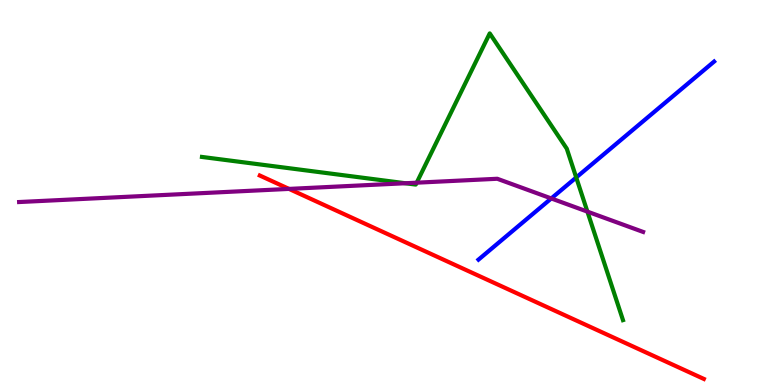[{'lines': ['blue', 'red'], 'intersections': []}, {'lines': ['green', 'red'], 'intersections': []}, {'lines': ['purple', 'red'], 'intersections': [{'x': 3.73, 'y': 5.09}]}, {'lines': ['blue', 'green'], 'intersections': [{'x': 7.44, 'y': 5.39}]}, {'lines': ['blue', 'purple'], 'intersections': [{'x': 7.11, 'y': 4.85}]}, {'lines': ['green', 'purple'], 'intersections': [{'x': 5.23, 'y': 5.24}, {'x': 5.38, 'y': 5.25}, {'x': 7.58, 'y': 4.5}]}]